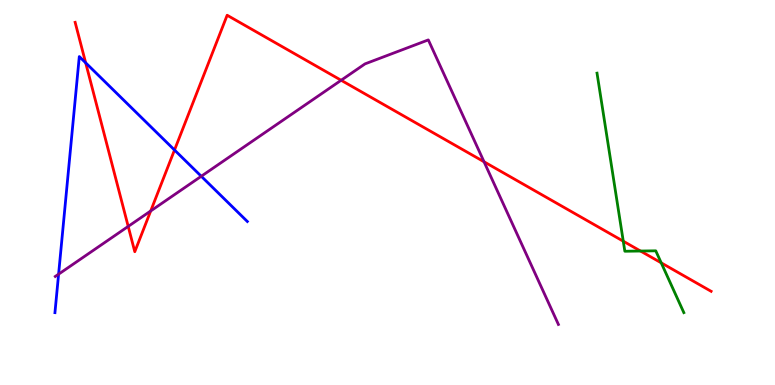[{'lines': ['blue', 'red'], 'intersections': [{'x': 1.11, 'y': 8.37}, {'x': 2.25, 'y': 6.1}]}, {'lines': ['green', 'red'], 'intersections': [{'x': 8.04, 'y': 3.74}, {'x': 8.26, 'y': 3.48}, {'x': 8.53, 'y': 3.17}]}, {'lines': ['purple', 'red'], 'intersections': [{'x': 1.65, 'y': 4.12}, {'x': 1.94, 'y': 4.52}, {'x': 4.4, 'y': 7.92}, {'x': 6.25, 'y': 5.8}]}, {'lines': ['blue', 'green'], 'intersections': []}, {'lines': ['blue', 'purple'], 'intersections': [{'x': 0.756, 'y': 2.88}, {'x': 2.6, 'y': 5.42}]}, {'lines': ['green', 'purple'], 'intersections': []}]